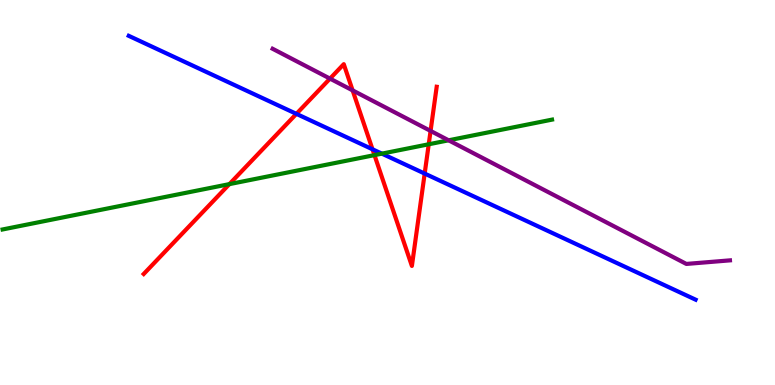[{'lines': ['blue', 'red'], 'intersections': [{'x': 3.82, 'y': 7.04}, {'x': 4.81, 'y': 6.12}, {'x': 5.48, 'y': 5.49}]}, {'lines': ['green', 'red'], 'intersections': [{'x': 2.96, 'y': 5.22}, {'x': 4.83, 'y': 5.97}, {'x': 5.53, 'y': 6.25}]}, {'lines': ['purple', 'red'], 'intersections': [{'x': 4.26, 'y': 7.96}, {'x': 4.55, 'y': 7.65}, {'x': 5.56, 'y': 6.6}]}, {'lines': ['blue', 'green'], 'intersections': [{'x': 4.93, 'y': 6.01}]}, {'lines': ['blue', 'purple'], 'intersections': []}, {'lines': ['green', 'purple'], 'intersections': [{'x': 5.79, 'y': 6.36}]}]